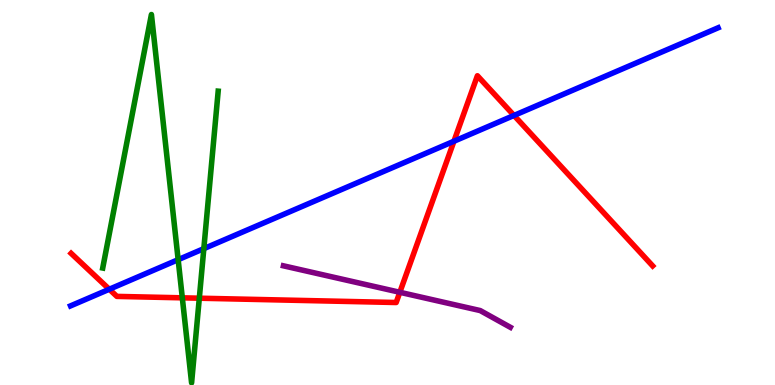[{'lines': ['blue', 'red'], 'intersections': [{'x': 1.41, 'y': 2.49}, {'x': 5.86, 'y': 6.33}, {'x': 6.63, 'y': 7.0}]}, {'lines': ['green', 'red'], 'intersections': [{'x': 2.35, 'y': 2.26}, {'x': 2.57, 'y': 2.25}]}, {'lines': ['purple', 'red'], 'intersections': [{'x': 5.16, 'y': 2.41}]}, {'lines': ['blue', 'green'], 'intersections': [{'x': 2.3, 'y': 3.26}, {'x': 2.63, 'y': 3.54}]}, {'lines': ['blue', 'purple'], 'intersections': []}, {'lines': ['green', 'purple'], 'intersections': []}]